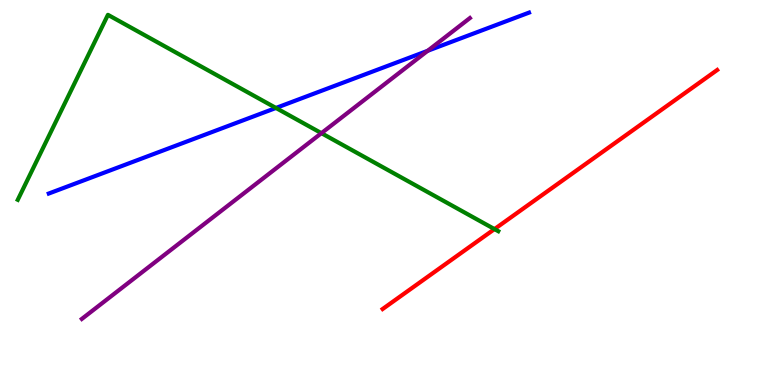[{'lines': ['blue', 'red'], 'intersections': []}, {'lines': ['green', 'red'], 'intersections': [{'x': 6.38, 'y': 4.05}]}, {'lines': ['purple', 'red'], 'intersections': []}, {'lines': ['blue', 'green'], 'intersections': [{'x': 3.56, 'y': 7.2}]}, {'lines': ['blue', 'purple'], 'intersections': [{'x': 5.52, 'y': 8.68}]}, {'lines': ['green', 'purple'], 'intersections': [{'x': 4.15, 'y': 6.54}]}]